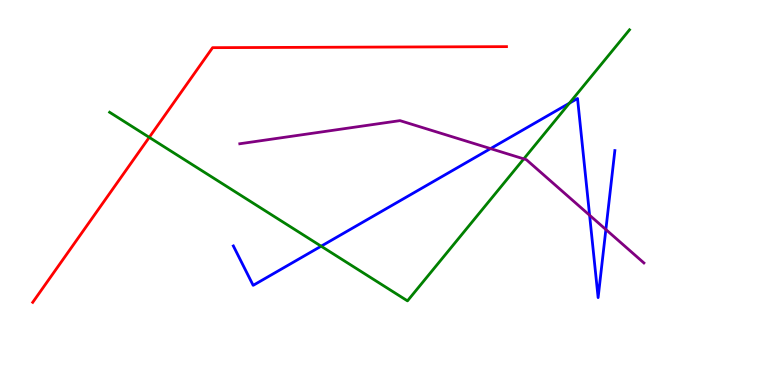[{'lines': ['blue', 'red'], 'intersections': []}, {'lines': ['green', 'red'], 'intersections': [{'x': 1.93, 'y': 6.43}]}, {'lines': ['purple', 'red'], 'intersections': []}, {'lines': ['blue', 'green'], 'intersections': [{'x': 4.14, 'y': 3.61}, {'x': 7.35, 'y': 7.32}]}, {'lines': ['blue', 'purple'], 'intersections': [{'x': 6.33, 'y': 6.14}, {'x': 7.61, 'y': 4.41}, {'x': 7.82, 'y': 4.04}]}, {'lines': ['green', 'purple'], 'intersections': [{'x': 6.76, 'y': 5.87}]}]